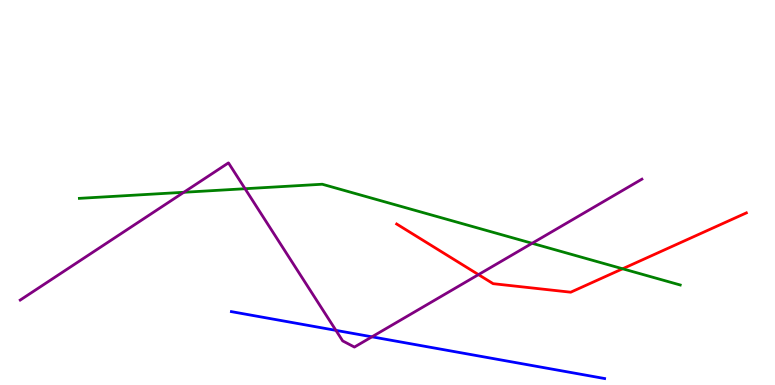[{'lines': ['blue', 'red'], 'intersections': []}, {'lines': ['green', 'red'], 'intersections': [{'x': 8.03, 'y': 3.02}]}, {'lines': ['purple', 'red'], 'intersections': [{'x': 6.17, 'y': 2.87}]}, {'lines': ['blue', 'green'], 'intersections': []}, {'lines': ['blue', 'purple'], 'intersections': [{'x': 4.33, 'y': 1.42}, {'x': 4.8, 'y': 1.25}]}, {'lines': ['green', 'purple'], 'intersections': [{'x': 2.37, 'y': 5.01}, {'x': 3.16, 'y': 5.1}, {'x': 6.87, 'y': 3.68}]}]